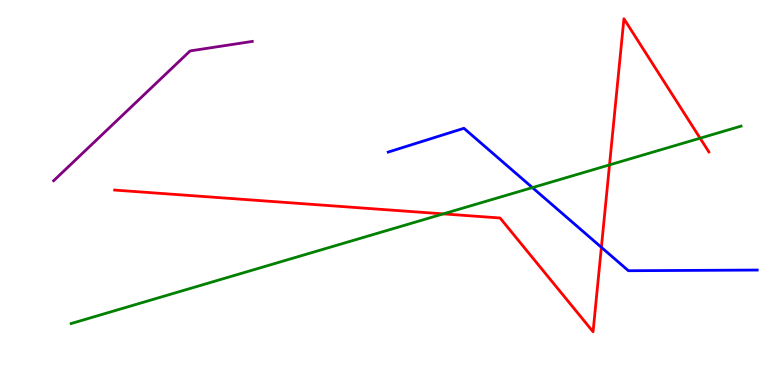[{'lines': ['blue', 'red'], 'intersections': [{'x': 7.76, 'y': 3.58}]}, {'lines': ['green', 'red'], 'intersections': [{'x': 5.72, 'y': 4.44}, {'x': 7.86, 'y': 5.72}, {'x': 9.03, 'y': 6.41}]}, {'lines': ['purple', 'red'], 'intersections': []}, {'lines': ['blue', 'green'], 'intersections': [{'x': 6.87, 'y': 5.13}]}, {'lines': ['blue', 'purple'], 'intersections': []}, {'lines': ['green', 'purple'], 'intersections': []}]